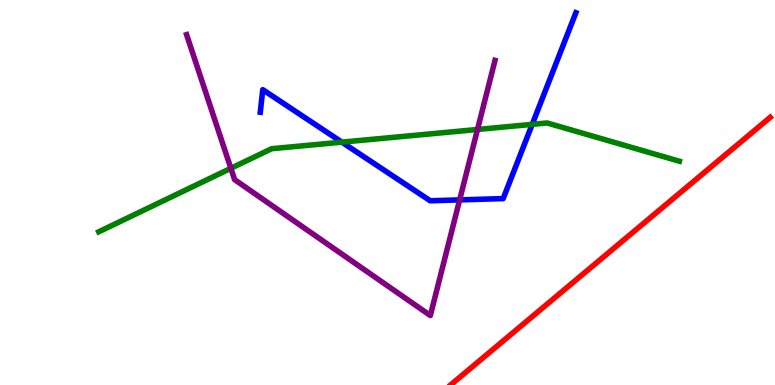[{'lines': ['blue', 'red'], 'intersections': []}, {'lines': ['green', 'red'], 'intersections': []}, {'lines': ['purple', 'red'], 'intersections': []}, {'lines': ['blue', 'green'], 'intersections': [{'x': 4.41, 'y': 6.31}, {'x': 6.87, 'y': 6.77}]}, {'lines': ['blue', 'purple'], 'intersections': [{'x': 5.93, 'y': 4.81}]}, {'lines': ['green', 'purple'], 'intersections': [{'x': 2.98, 'y': 5.63}, {'x': 6.16, 'y': 6.64}]}]